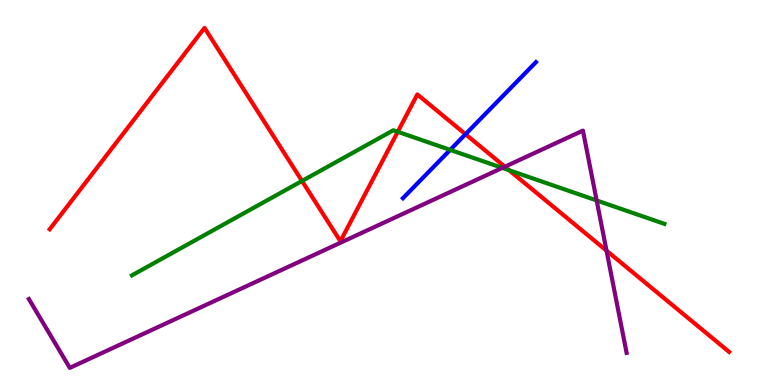[{'lines': ['blue', 'red'], 'intersections': [{'x': 6.01, 'y': 6.51}]}, {'lines': ['green', 'red'], 'intersections': [{'x': 3.9, 'y': 5.3}, {'x': 5.13, 'y': 6.58}, {'x': 6.57, 'y': 5.58}]}, {'lines': ['purple', 'red'], 'intersections': [{'x': 6.51, 'y': 5.67}, {'x': 7.83, 'y': 3.49}]}, {'lines': ['blue', 'green'], 'intersections': [{'x': 5.81, 'y': 6.11}]}, {'lines': ['blue', 'purple'], 'intersections': []}, {'lines': ['green', 'purple'], 'intersections': [{'x': 6.48, 'y': 5.64}, {'x': 7.7, 'y': 4.79}]}]